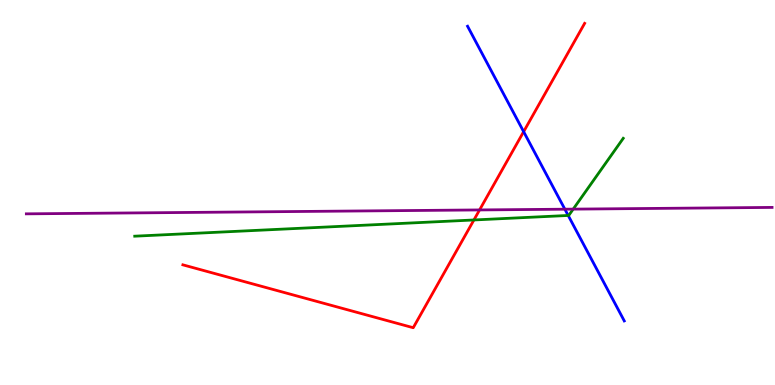[{'lines': ['blue', 'red'], 'intersections': [{'x': 6.76, 'y': 6.58}]}, {'lines': ['green', 'red'], 'intersections': [{'x': 6.12, 'y': 4.29}]}, {'lines': ['purple', 'red'], 'intersections': [{'x': 6.19, 'y': 4.55}]}, {'lines': ['blue', 'green'], 'intersections': [{'x': 7.33, 'y': 4.4}]}, {'lines': ['blue', 'purple'], 'intersections': [{'x': 7.29, 'y': 4.57}]}, {'lines': ['green', 'purple'], 'intersections': [{'x': 7.4, 'y': 4.57}]}]